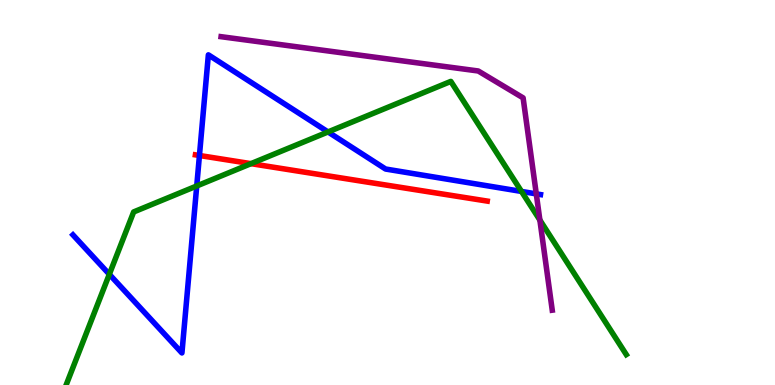[{'lines': ['blue', 'red'], 'intersections': [{'x': 2.57, 'y': 5.96}]}, {'lines': ['green', 'red'], 'intersections': [{'x': 3.24, 'y': 5.75}]}, {'lines': ['purple', 'red'], 'intersections': []}, {'lines': ['blue', 'green'], 'intersections': [{'x': 1.41, 'y': 2.88}, {'x': 2.54, 'y': 5.17}, {'x': 4.23, 'y': 6.57}, {'x': 6.73, 'y': 5.03}]}, {'lines': ['blue', 'purple'], 'intersections': [{'x': 6.92, 'y': 4.96}]}, {'lines': ['green', 'purple'], 'intersections': [{'x': 6.97, 'y': 4.28}]}]